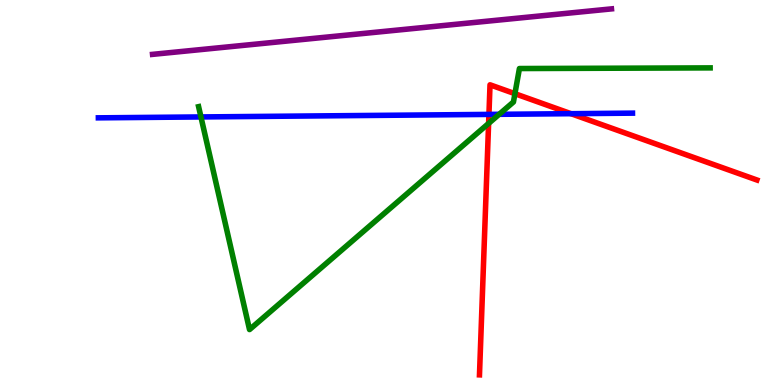[{'lines': ['blue', 'red'], 'intersections': [{'x': 6.31, 'y': 7.03}, {'x': 7.37, 'y': 7.05}]}, {'lines': ['green', 'red'], 'intersections': [{'x': 6.3, 'y': 6.79}, {'x': 6.64, 'y': 7.57}]}, {'lines': ['purple', 'red'], 'intersections': []}, {'lines': ['blue', 'green'], 'intersections': [{'x': 2.59, 'y': 6.96}, {'x': 6.44, 'y': 7.03}]}, {'lines': ['blue', 'purple'], 'intersections': []}, {'lines': ['green', 'purple'], 'intersections': []}]